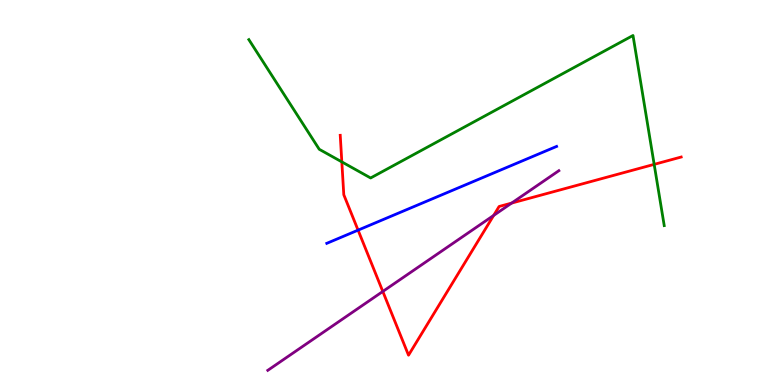[{'lines': ['blue', 'red'], 'intersections': [{'x': 4.62, 'y': 4.02}]}, {'lines': ['green', 'red'], 'intersections': [{'x': 4.41, 'y': 5.8}, {'x': 8.44, 'y': 5.73}]}, {'lines': ['purple', 'red'], 'intersections': [{'x': 4.94, 'y': 2.43}, {'x': 6.37, 'y': 4.4}, {'x': 6.6, 'y': 4.73}]}, {'lines': ['blue', 'green'], 'intersections': []}, {'lines': ['blue', 'purple'], 'intersections': []}, {'lines': ['green', 'purple'], 'intersections': []}]